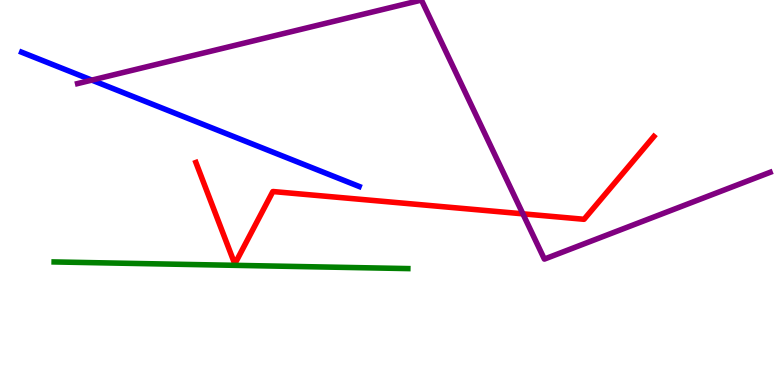[{'lines': ['blue', 'red'], 'intersections': []}, {'lines': ['green', 'red'], 'intersections': []}, {'lines': ['purple', 'red'], 'intersections': [{'x': 6.75, 'y': 4.45}]}, {'lines': ['blue', 'green'], 'intersections': []}, {'lines': ['blue', 'purple'], 'intersections': [{'x': 1.18, 'y': 7.92}]}, {'lines': ['green', 'purple'], 'intersections': []}]